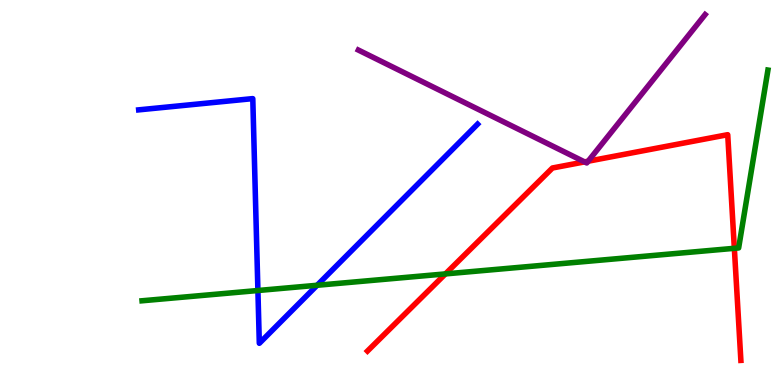[{'lines': ['blue', 'red'], 'intersections': []}, {'lines': ['green', 'red'], 'intersections': [{'x': 5.75, 'y': 2.89}, {'x': 9.48, 'y': 3.55}]}, {'lines': ['purple', 'red'], 'intersections': [{'x': 7.54, 'y': 5.8}, {'x': 7.59, 'y': 5.81}]}, {'lines': ['blue', 'green'], 'intersections': [{'x': 3.33, 'y': 2.45}, {'x': 4.09, 'y': 2.59}]}, {'lines': ['blue', 'purple'], 'intersections': []}, {'lines': ['green', 'purple'], 'intersections': []}]